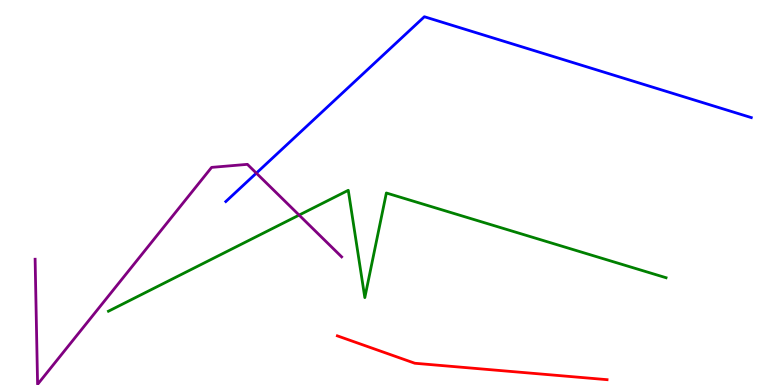[{'lines': ['blue', 'red'], 'intersections': []}, {'lines': ['green', 'red'], 'intersections': []}, {'lines': ['purple', 'red'], 'intersections': []}, {'lines': ['blue', 'green'], 'intersections': []}, {'lines': ['blue', 'purple'], 'intersections': [{'x': 3.31, 'y': 5.5}]}, {'lines': ['green', 'purple'], 'intersections': [{'x': 3.86, 'y': 4.41}]}]